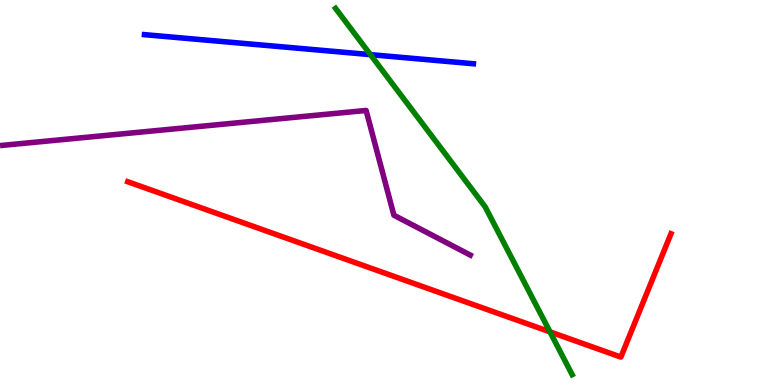[{'lines': ['blue', 'red'], 'intersections': []}, {'lines': ['green', 'red'], 'intersections': [{'x': 7.1, 'y': 1.38}]}, {'lines': ['purple', 'red'], 'intersections': []}, {'lines': ['blue', 'green'], 'intersections': [{'x': 4.78, 'y': 8.58}]}, {'lines': ['blue', 'purple'], 'intersections': []}, {'lines': ['green', 'purple'], 'intersections': []}]